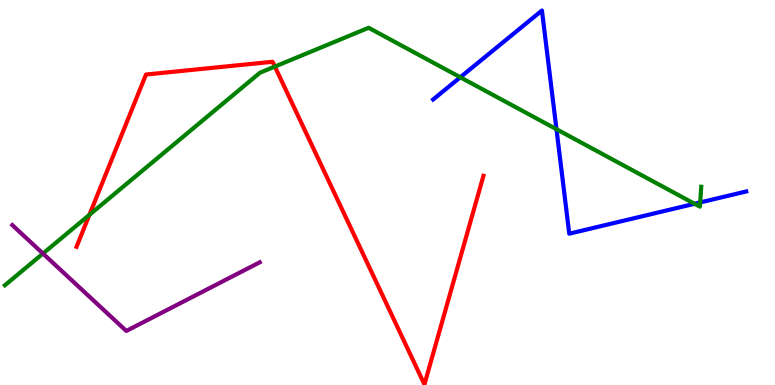[{'lines': ['blue', 'red'], 'intersections': []}, {'lines': ['green', 'red'], 'intersections': [{'x': 1.15, 'y': 4.42}, {'x': 3.55, 'y': 8.27}]}, {'lines': ['purple', 'red'], 'intersections': []}, {'lines': ['blue', 'green'], 'intersections': [{'x': 5.94, 'y': 7.99}, {'x': 7.18, 'y': 6.64}, {'x': 8.96, 'y': 4.71}, {'x': 9.03, 'y': 4.74}]}, {'lines': ['blue', 'purple'], 'intersections': []}, {'lines': ['green', 'purple'], 'intersections': [{'x': 0.554, 'y': 3.41}]}]